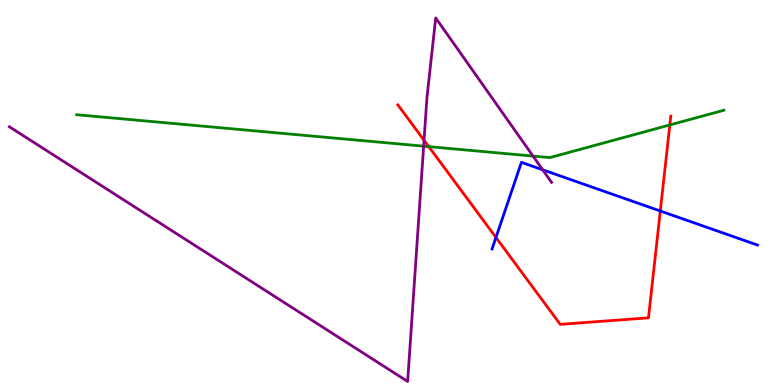[{'lines': ['blue', 'red'], 'intersections': [{'x': 6.4, 'y': 3.83}, {'x': 8.52, 'y': 4.52}]}, {'lines': ['green', 'red'], 'intersections': [{'x': 5.53, 'y': 6.19}, {'x': 8.64, 'y': 6.75}]}, {'lines': ['purple', 'red'], 'intersections': [{'x': 5.47, 'y': 6.36}]}, {'lines': ['blue', 'green'], 'intersections': []}, {'lines': ['blue', 'purple'], 'intersections': [{'x': 7.0, 'y': 5.59}]}, {'lines': ['green', 'purple'], 'intersections': [{'x': 5.47, 'y': 6.2}, {'x': 6.88, 'y': 5.95}]}]